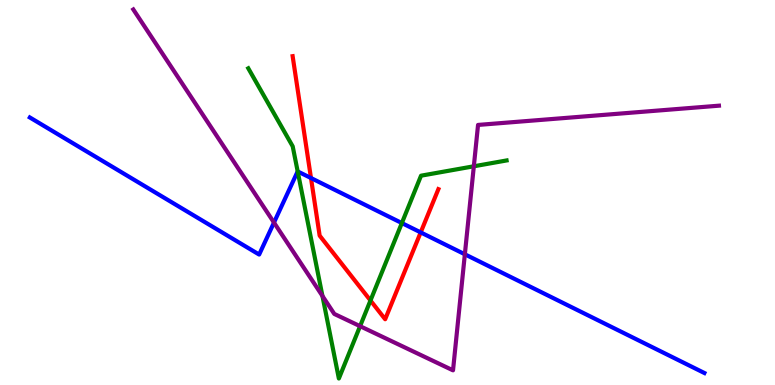[{'lines': ['blue', 'red'], 'intersections': [{'x': 4.01, 'y': 5.38}, {'x': 5.43, 'y': 3.96}]}, {'lines': ['green', 'red'], 'intersections': [{'x': 4.78, 'y': 2.2}]}, {'lines': ['purple', 'red'], 'intersections': []}, {'lines': ['blue', 'green'], 'intersections': [{'x': 3.84, 'y': 5.55}, {'x': 5.19, 'y': 4.21}]}, {'lines': ['blue', 'purple'], 'intersections': [{'x': 3.54, 'y': 4.22}, {'x': 6.0, 'y': 3.4}]}, {'lines': ['green', 'purple'], 'intersections': [{'x': 4.16, 'y': 2.31}, {'x': 4.65, 'y': 1.53}, {'x': 6.11, 'y': 5.68}]}]